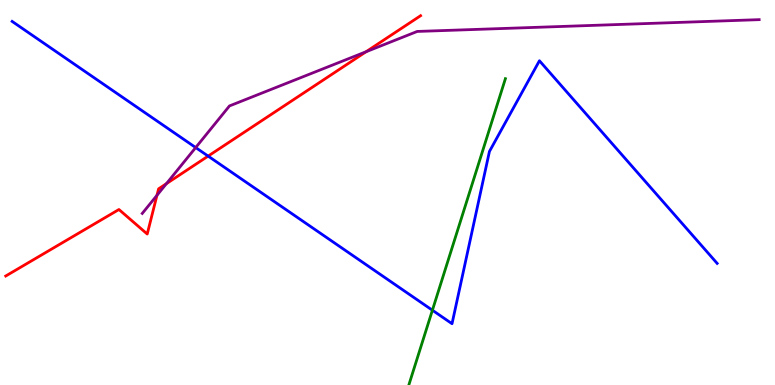[{'lines': ['blue', 'red'], 'intersections': [{'x': 2.69, 'y': 5.95}]}, {'lines': ['green', 'red'], 'intersections': []}, {'lines': ['purple', 'red'], 'intersections': [{'x': 2.03, 'y': 4.93}, {'x': 2.15, 'y': 5.23}, {'x': 4.72, 'y': 8.66}]}, {'lines': ['blue', 'green'], 'intersections': [{'x': 5.58, 'y': 1.94}]}, {'lines': ['blue', 'purple'], 'intersections': [{'x': 2.53, 'y': 6.17}]}, {'lines': ['green', 'purple'], 'intersections': []}]